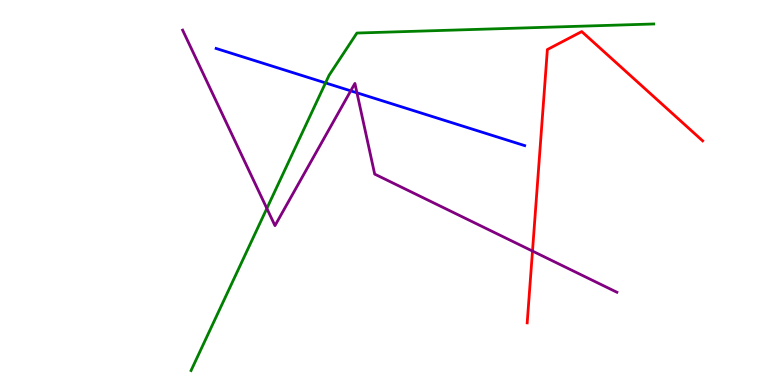[{'lines': ['blue', 'red'], 'intersections': []}, {'lines': ['green', 'red'], 'intersections': []}, {'lines': ['purple', 'red'], 'intersections': [{'x': 6.87, 'y': 3.48}]}, {'lines': ['blue', 'green'], 'intersections': [{'x': 4.2, 'y': 7.85}]}, {'lines': ['blue', 'purple'], 'intersections': [{'x': 4.53, 'y': 7.64}, {'x': 4.61, 'y': 7.59}]}, {'lines': ['green', 'purple'], 'intersections': [{'x': 3.44, 'y': 4.59}]}]